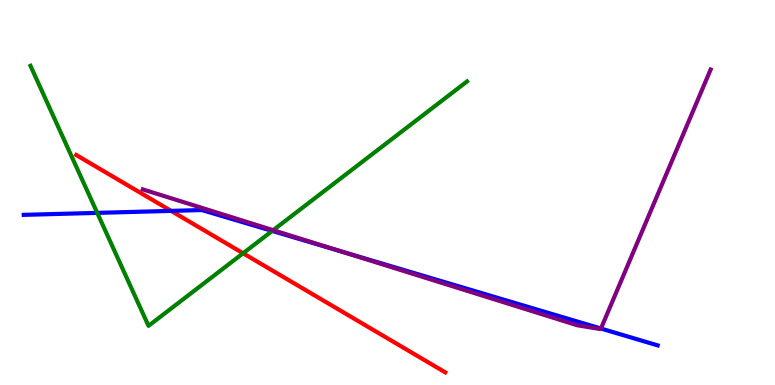[{'lines': ['blue', 'red'], 'intersections': [{'x': 2.21, 'y': 4.52}]}, {'lines': ['green', 'red'], 'intersections': [{'x': 3.14, 'y': 3.42}]}, {'lines': ['purple', 'red'], 'intersections': []}, {'lines': ['blue', 'green'], 'intersections': [{'x': 1.25, 'y': 4.47}, {'x': 3.51, 'y': 4.0}]}, {'lines': ['blue', 'purple'], 'intersections': [{'x': 4.39, 'y': 3.48}, {'x': 7.75, 'y': 1.47}]}, {'lines': ['green', 'purple'], 'intersections': [{'x': 3.53, 'y': 4.02}]}]